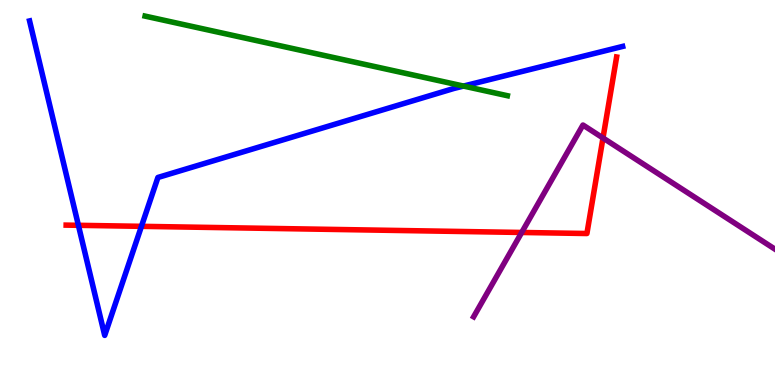[{'lines': ['blue', 'red'], 'intersections': [{'x': 1.01, 'y': 4.15}, {'x': 1.83, 'y': 4.12}]}, {'lines': ['green', 'red'], 'intersections': []}, {'lines': ['purple', 'red'], 'intersections': [{'x': 6.73, 'y': 3.96}, {'x': 7.78, 'y': 6.42}]}, {'lines': ['blue', 'green'], 'intersections': [{'x': 5.98, 'y': 7.76}]}, {'lines': ['blue', 'purple'], 'intersections': []}, {'lines': ['green', 'purple'], 'intersections': []}]